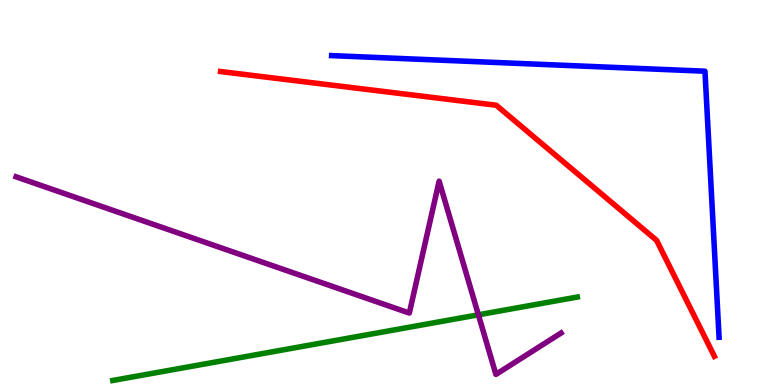[{'lines': ['blue', 'red'], 'intersections': []}, {'lines': ['green', 'red'], 'intersections': []}, {'lines': ['purple', 'red'], 'intersections': []}, {'lines': ['blue', 'green'], 'intersections': []}, {'lines': ['blue', 'purple'], 'intersections': []}, {'lines': ['green', 'purple'], 'intersections': [{'x': 6.17, 'y': 1.82}]}]